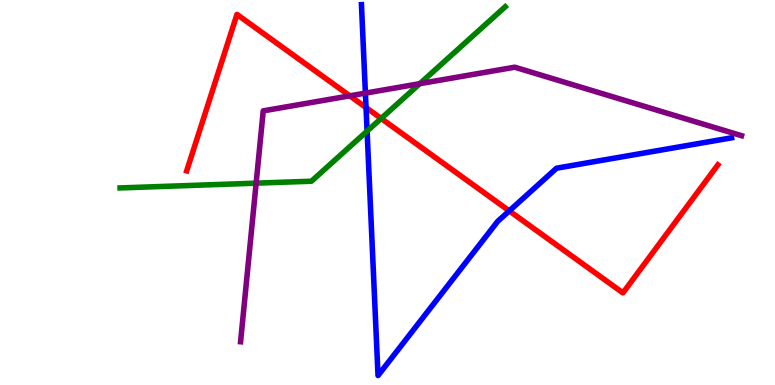[{'lines': ['blue', 'red'], 'intersections': [{'x': 4.72, 'y': 7.21}, {'x': 6.57, 'y': 4.52}]}, {'lines': ['green', 'red'], 'intersections': [{'x': 4.92, 'y': 6.92}]}, {'lines': ['purple', 'red'], 'intersections': [{'x': 4.51, 'y': 7.51}]}, {'lines': ['blue', 'green'], 'intersections': [{'x': 4.74, 'y': 6.59}]}, {'lines': ['blue', 'purple'], 'intersections': [{'x': 4.71, 'y': 7.58}]}, {'lines': ['green', 'purple'], 'intersections': [{'x': 3.31, 'y': 5.24}, {'x': 5.42, 'y': 7.83}]}]